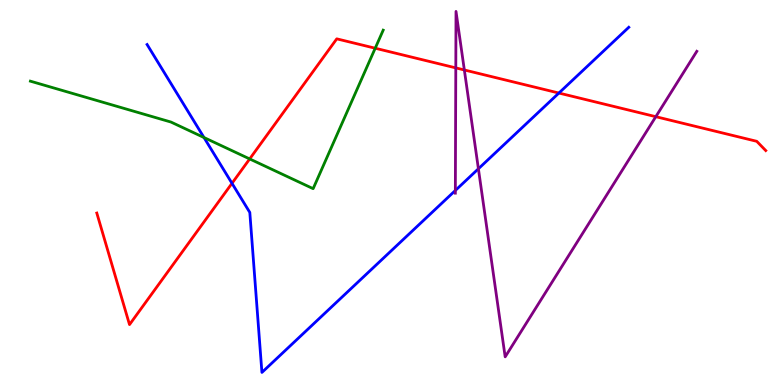[{'lines': ['blue', 'red'], 'intersections': [{'x': 2.99, 'y': 5.24}, {'x': 7.21, 'y': 7.58}]}, {'lines': ['green', 'red'], 'intersections': [{'x': 3.22, 'y': 5.87}, {'x': 4.84, 'y': 8.75}]}, {'lines': ['purple', 'red'], 'intersections': [{'x': 5.88, 'y': 8.24}, {'x': 5.99, 'y': 8.18}, {'x': 8.46, 'y': 6.97}]}, {'lines': ['blue', 'green'], 'intersections': [{'x': 2.63, 'y': 6.43}]}, {'lines': ['blue', 'purple'], 'intersections': [{'x': 5.88, 'y': 5.05}, {'x': 6.17, 'y': 5.62}]}, {'lines': ['green', 'purple'], 'intersections': []}]